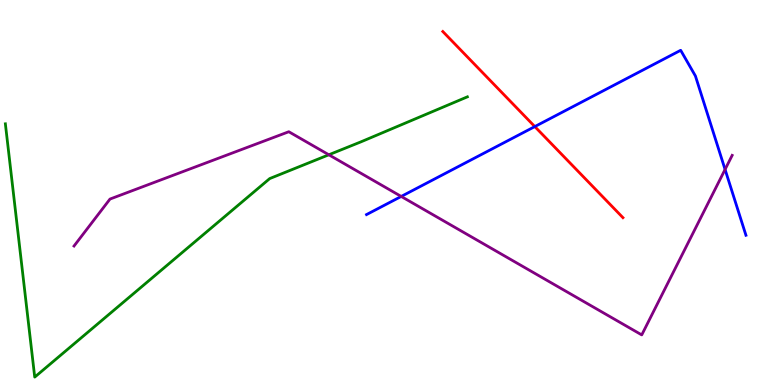[{'lines': ['blue', 'red'], 'intersections': [{'x': 6.9, 'y': 6.71}]}, {'lines': ['green', 'red'], 'intersections': []}, {'lines': ['purple', 'red'], 'intersections': []}, {'lines': ['blue', 'green'], 'intersections': []}, {'lines': ['blue', 'purple'], 'intersections': [{'x': 5.18, 'y': 4.9}, {'x': 9.36, 'y': 5.6}]}, {'lines': ['green', 'purple'], 'intersections': [{'x': 4.24, 'y': 5.98}]}]